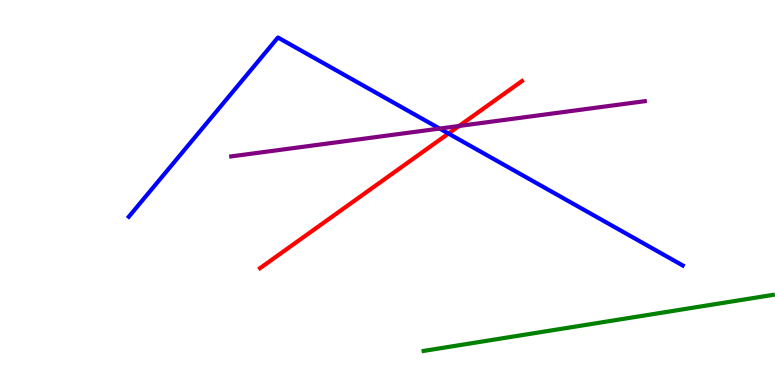[{'lines': ['blue', 'red'], 'intersections': [{'x': 5.79, 'y': 6.53}]}, {'lines': ['green', 'red'], 'intersections': []}, {'lines': ['purple', 'red'], 'intersections': [{'x': 5.92, 'y': 6.73}]}, {'lines': ['blue', 'green'], 'intersections': []}, {'lines': ['blue', 'purple'], 'intersections': [{'x': 5.67, 'y': 6.66}]}, {'lines': ['green', 'purple'], 'intersections': []}]